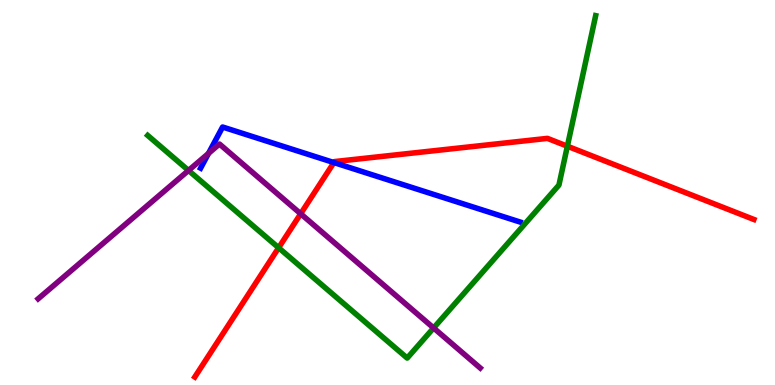[{'lines': ['blue', 'red'], 'intersections': [{'x': 4.31, 'y': 5.78}]}, {'lines': ['green', 'red'], 'intersections': [{'x': 3.6, 'y': 3.56}, {'x': 7.32, 'y': 6.2}]}, {'lines': ['purple', 'red'], 'intersections': [{'x': 3.88, 'y': 4.45}]}, {'lines': ['blue', 'green'], 'intersections': []}, {'lines': ['blue', 'purple'], 'intersections': [{'x': 2.69, 'y': 6.02}]}, {'lines': ['green', 'purple'], 'intersections': [{'x': 2.43, 'y': 5.57}, {'x': 5.59, 'y': 1.48}]}]